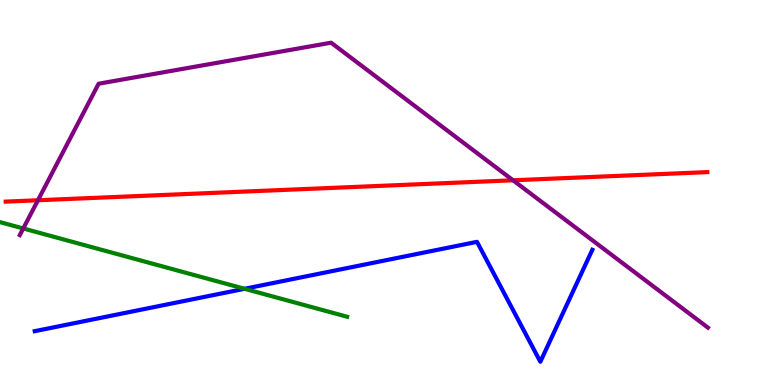[{'lines': ['blue', 'red'], 'intersections': []}, {'lines': ['green', 'red'], 'intersections': []}, {'lines': ['purple', 'red'], 'intersections': [{'x': 0.49, 'y': 4.8}, {'x': 6.62, 'y': 5.32}]}, {'lines': ['blue', 'green'], 'intersections': [{'x': 3.16, 'y': 2.5}]}, {'lines': ['blue', 'purple'], 'intersections': []}, {'lines': ['green', 'purple'], 'intersections': [{'x': 0.3, 'y': 4.07}]}]